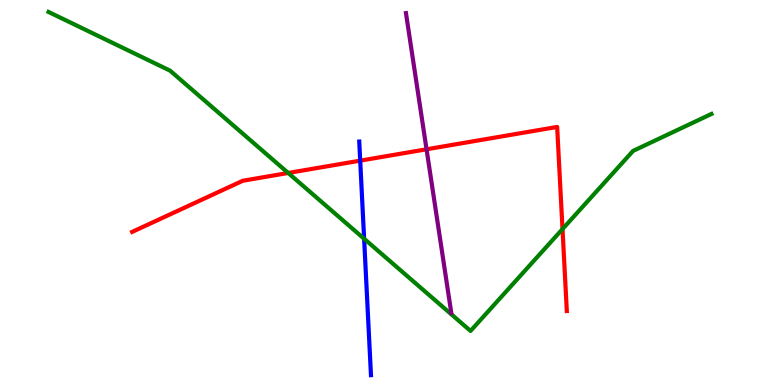[{'lines': ['blue', 'red'], 'intersections': [{'x': 4.65, 'y': 5.83}]}, {'lines': ['green', 'red'], 'intersections': [{'x': 3.72, 'y': 5.51}, {'x': 7.26, 'y': 4.05}]}, {'lines': ['purple', 'red'], 'intersections': [{'x': 5.5, 'y': 6.12}]}, {'lines': ['blue', 'green'], 'intersections': [{'x': 4.7, 'y': 3.8}]}, {'lines': ['blue', 'purple'], 'intersections': []}, {'lines': ['green', 'purple'], 'intersections': []}]